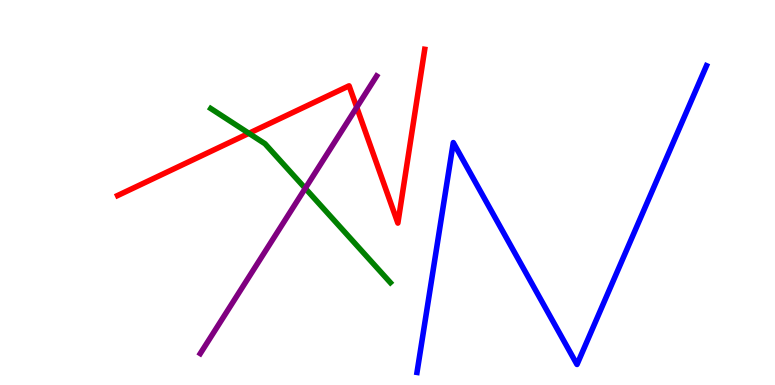[{'lines': ['blue', 'red'], 'intersections': []}, {'lines': ['green', 'red'], 'intersections': [{'x': 3.21, 'y': 6.54}]}, {'lines': ['purple', 'red'], 'intersections': [{'x': 4.6, 'y': 7.21}]}, {'lines': ['blue', 'green'], 'intersections': []}, {'lines': ['blue', 'purple'], 'intersections': []}, {'lines': ['green', 'purple'], 'intersections': [{'x': 3.94, 'y': 5.11}]}]